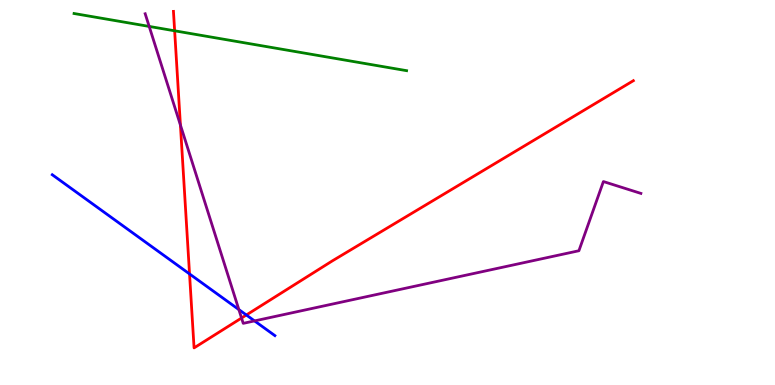[{'lines': ['blue', 'red'], 'intersections': [{'x': 2.45, 'y': 2.88}, {'x': 3.18, 'y': 1.82}]}, {'lines': ['green', 'red'], 'intersections': [{'x': 2.25, 'y': 9.2}]}, {'lines': ['purple', 'red'], 'intersections': [{'x': 2.33, 'y': 6.75}, {'x': 3.12, 'y': 1.74}]}, {'lines': ['blue', 'green'], 'intersections': []}, {'lines': ['blue', 'purple'], 'intersections': [{'x': 3.08, 'y': 1.96}, {'x': 3.28, 'y': 1.66}]}, {'lines': ['green', 'purple'], 'intersections': [{'x': 1.93, 'y': 9.31}]}]